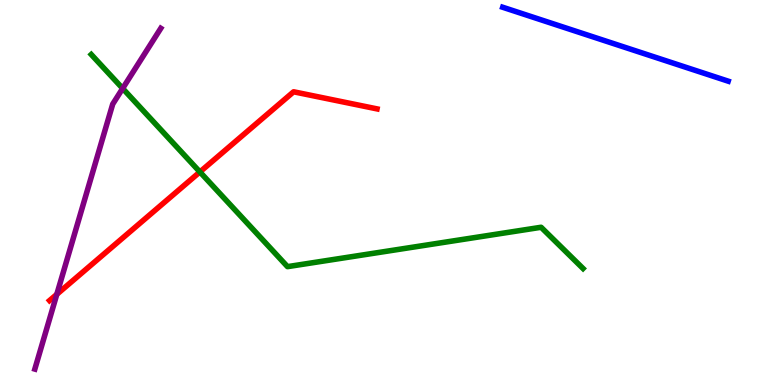[{'lines': ['blue', 'red'], 'intersections': []}, {'lines': ['green', 'red'], 'intersections': [{'x': 2.58, 'y': 5.53}]}, {'lines': ['purple', 'red'], 'intersections': [{'x': 0.733, 'y': 2.35}]}, {'lines': ['blue', 'green'], 'intersections': []}, {'lines': ['blue', 'purple'], 'intersections': []}, {'lines': ['green', 'purple'], 'intersections': [{'x': 1.58, 'y': 7.7}]}]